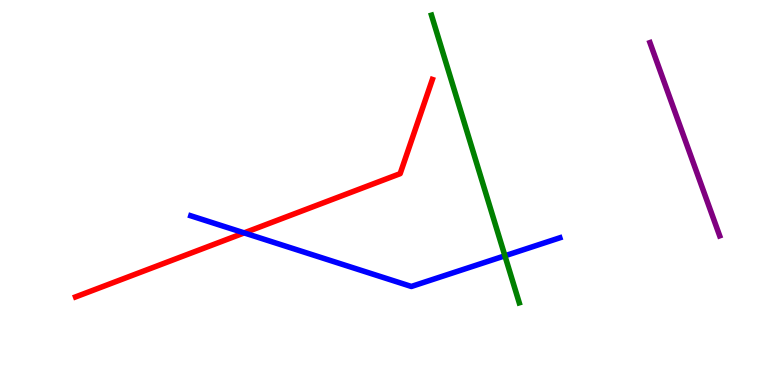[{'lines': ['blue', 'red'], 'intersections': [{'x': 3.15, 'y': 3.95}]}, {'lines': ['green', 'red'], 'intersections': []}, {'lines': ['purple', 'red'], 'intersections': []}, {'lines': ['blue', 'green'], 'intersections': [{'x': 6.51, 'y': 3.36}]}, {'lines': ['blue', 'purple'], 'intersections': []}, {'lines': ['green', 'purple'], 'intersections': []}]